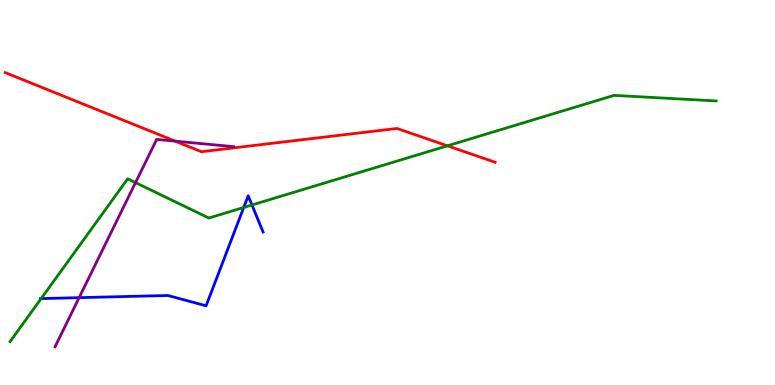[{'lines': ['blue', 'red'], 'intersections': []}, {'lines': ['green', 'red'], 'intersections': [{'x': 5.77, 'y': 6.21}]}, {'lines': ['purple', 'red'], 'intersections': [{'x': 2.26, 'y': 6.33}]}, {'lines': ['blue', 'green'], 'intersections': [{'x': 0.531, 'y': 2.24}, {'x': 3.14, 'y': 4.61}, {'x': 3.25, 'y': 4.68}]}, {'lines': ['blue', 'purple'], 'intersections': [{'x': 1.02, 'y': 2.27}]}, {'lines': ['green', 'purple'], 'intersections': [{'x': 1.75, 'y': 5.26}]}]